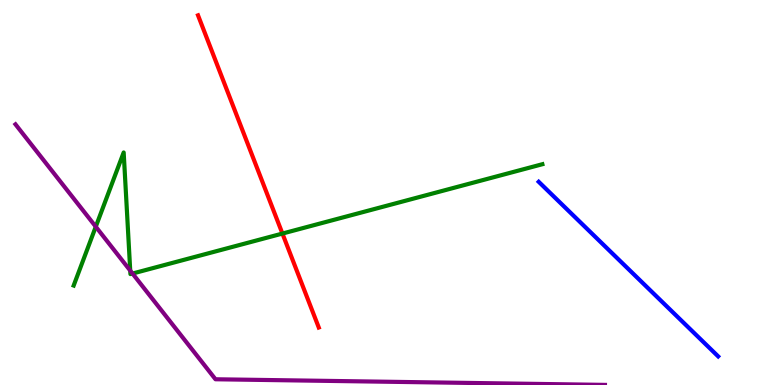[{'lines': ['blue', 'red'], 'intersections': []}, {'lines': ['green', 'red'], 'intersections': [{'x': 3.64, 'y': 3.93}]}, {'lines': ['purple', 'red'], 'intersections': []}, {'lines': ['blue', 'green'], 'intersections': []}, {'lines': ['blue', 'purple'], 'intersections': []}, {'lines': ['green', 'purple'], 'intersections': [{'x': 1.24, 'y': 4.11}, {'x': 1.68, 'y': 2.97}, {'x': 1.71, 'y': 2.89}]}]